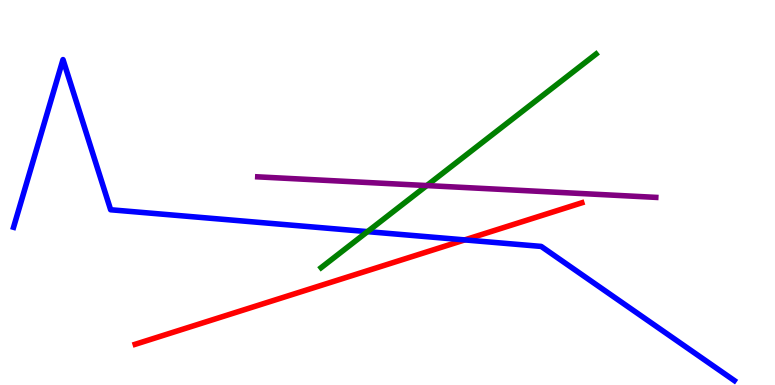[{'lines': ['blue', 'red'], 'intersections': [{'x': 6.0, 'y': 3.77}]}, {'lines': ['green', 'red'], 'intersections': []}, {'lines': ['purple', 'red'], 'intersections': []}, {'lines': ['blue', 'green'], 'intersections': [{'x': 4.74, 'y': 3.98}]}, {'lines': ['blue', 'purple'], 'intersections': []}, {'lines': ['green', 'purple'], 'intersections': [{'x': 5.51, 'y': 5.18}]}]